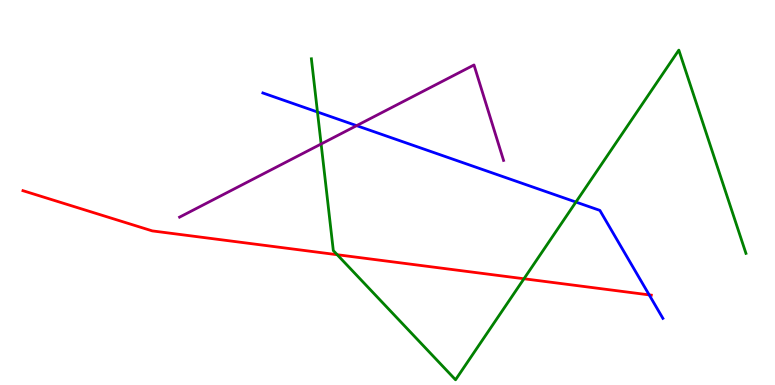[{'lines': ['blue', 'red'], 'intersections': [{'x': 8.38, 'y': 2.34}]}, {'lines': ['green', 'red'], 'intersections': [{'x': 4.35, 'y': 3.38}, {'x': 6.76, 'y': 2.76}]}, {'lines': ['purple', 'red'], 'intersections': []}, {'lines': ['blue', 'green'], 'intersections': [{'x': 4.1, 'y': 7.09}, {'x': 7.43, 'y': 4.75}]}, {'lines': ['blue', 'purple'], 'intersections': [{'x': 4.6, 'y': 6.74}]}, {'lines': ['green', 'purple'], 'intersections': [{'x': 4.14, 'y': 6.26}]}]